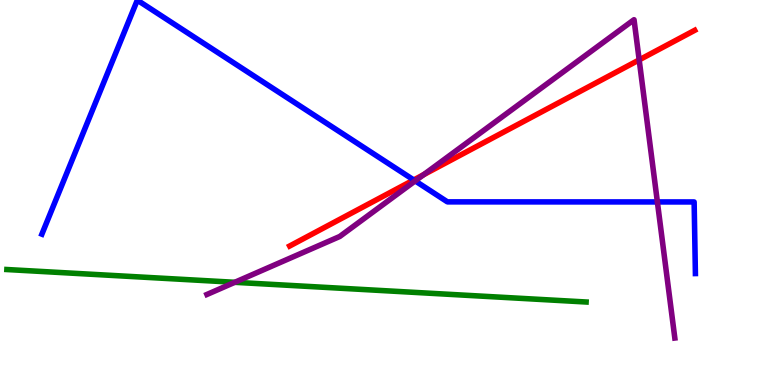[{'lines': ['blue', 'red'], 'intersections': [{'x': 5.34, 'y': 5.33}]}, {'lines': ['green', 'red'], 'intersections': []}, {'lines': ['purple', 'red'], 'intersections': [{'x': 5.47, 'y': 5.46}, {'x': 8.25, 'y': 8.44}]}, {'lines': ['blue', 'green'], 'intersections': []}, {'lines': ['blue', 'purple'], 'intersections': [{'x': 5.36, 'y': 5.3}, {'x': 8.48, 'y': 4.75}]}, {'lines': ['green', 'purple'], 'intersections': [{'x': 3.03, 'y': 2.67}]}]